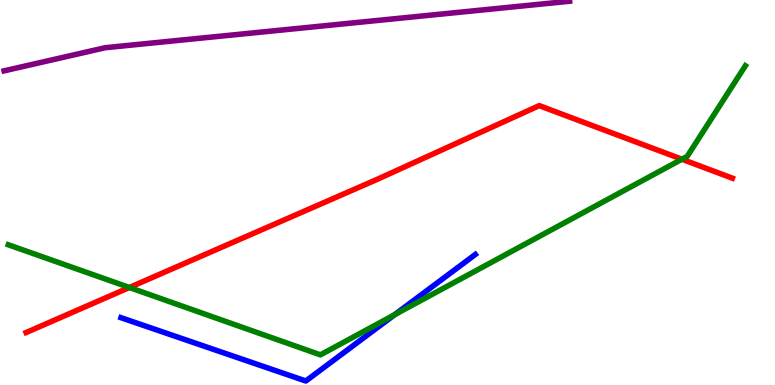[{'lines': ['blue', 'red'], 'intersections': []}, {'lines': ['green', 'red'], 'intersections': [{'x': 1.67, 'y': 2.53}, {'x': 8.8, 'y': 5.86}]}, {'lines': ['purple', 'red'], 'intersections': []}, {'lines': ['blue', 'green'], 'intersections': [{'x': 5.09, 'y': 1.83}]}, {'lines': ['blue', 'purple'], 'intersections': []}, {'lines': ['green', 'purple'], 'intersections': []}]